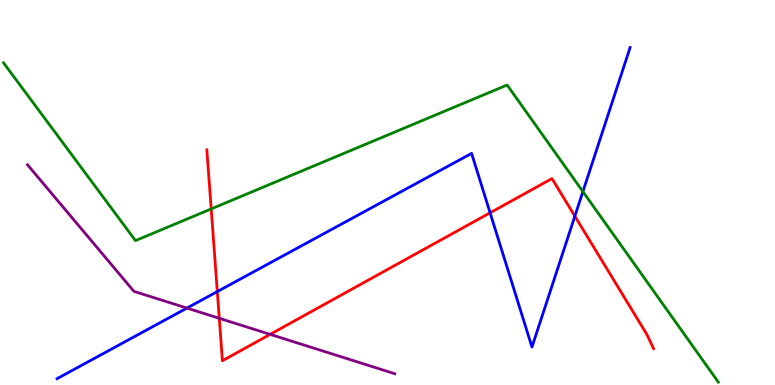[{'lines': ['blue', 'red'], 'intersections': [{'x': 2.8, 'y': 2.43}, {'x': 6.32, 'y': 4.47}, {'x': 7.42, 'y': 4.39}]}, {'lines': ['green', 'red'], 'intersections': [{'x': 2.73, 'y': 4.57}]}, {'lines': ['purple', 'red'], 'intersections': [{'x': 2.83, 'y': 1.73}, {'x': 3.49, 'y': 1.32}]}, {'lines': ['blue', 'green'], 'intersections': [{'x': 7.52, 'y': 5.02}]}, {'lines': ['blue', 'purple'], 'intersections': [{'x': 2.41, 'y': 2.0}]}, {'lines': ['green', 'purple'], 'intersections': []}]